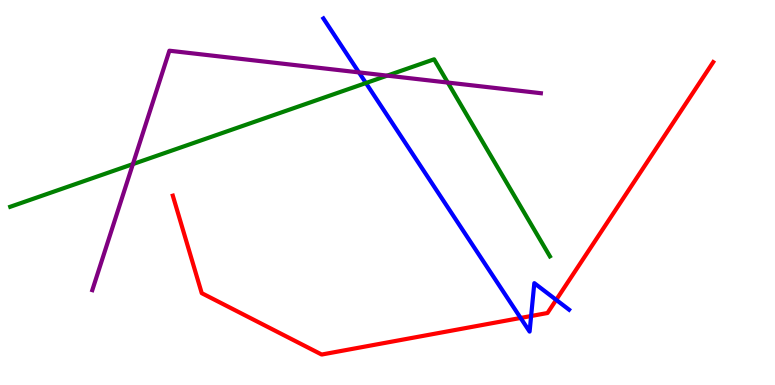[{'lines': ['blue', 'red'], 'intersections': [{'x': 6.72, 'y': 1.74}, {'x': 6.85, 'y': 1.79}, {'x': 7.18, 'y': 2.21}]}, {'lines': ['green', 'red'], 'intersections': []}, {'lines': ['purple', 'red'], 'intersections': []}, {'lines': ['blue', 'green'], 'intersections': [{'x': 4.72, 'y': 7.84}]}, {'lines': ['blue', 'purple'], 'intersections': [{'x': 4.63, 'y': 8.12}]}, {'lines': ['green', 'purple'], 'intersections': [{'x': 1.71, 'y': 5.74}, {'x': 5.0, 'y': 8.04}, {'x': 5.78, 'y': 7.86}]}]